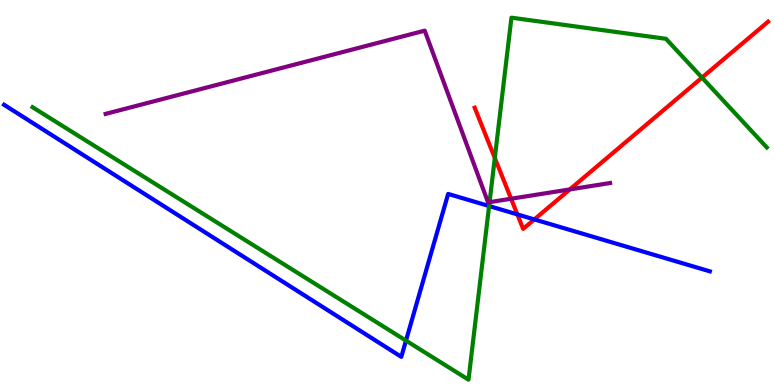[{'lines': ['blue', 'red'], 'intersections': [{'x': 6.68, 'y': 4.43}, {'x': 6.89, 'y': 4.3}]}, {'lines': ['green', 'red'], 'intersections': [{'x': 6.38, 'y': 5.9}, {'x': 9.06, 'y': 7.98}]}, {'lines': ['purple', 'red'], 'intersections': [{'x': 6.59, 'y': 4.84}, {'x': 7.35, 'y': 5.08}]}, {'lines': ['blue', 'green'], 'intersections': [{'x': 5.24, 'y': 1.15}, {'x': 6.31, 'y': 4.65}]}, {'lines': ['blue', 'purple'], 'intersections': []}, {'lines': ['green', 'purple'], 'intersections': [{'x': 6.32, 'y': 4.75}]}]